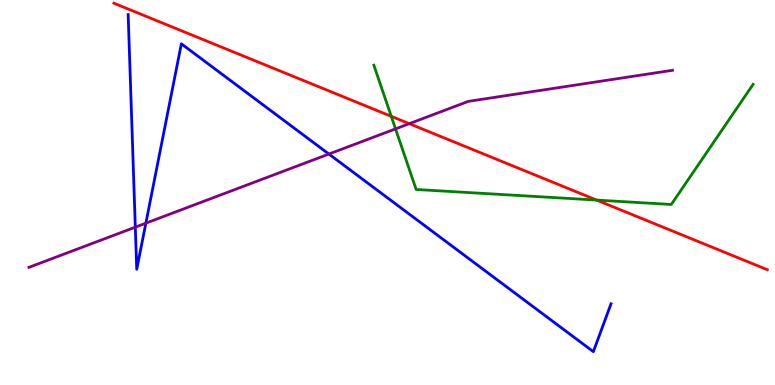[{'lines': ['blue', 'red'], 'intersections': []}, {'lines': ['green', 'red'], 'intersections': [{'x': 5.05, 'y': 6.98}, {'x': 7.7, 'y': 4.8}]}, {'lines': ['purple', 'red'], 'intersections': [{'x': 5.28, 'y': 6.79}]}, {'lines': ['blue', 'green'], 'intersections': []}, {'lines': ['blue', 'purple'], 'intersections': [{'x': 1.75, 'y': 4.1}, {'x': 1.88, 'y': 4.2}, {'x': 4.24, 'y': 6.0}]}, {'lines': ['green', 'purple'], 'intersections': [{'x': 5.1, 'y': 6.65}]}]